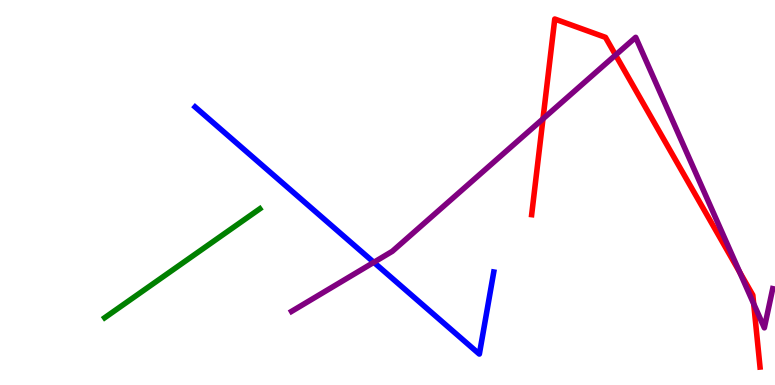[{'lines': ['blue', 'red'], 'intersections': []}, {'lines': ['green', 'red'], 'intersections': []}, {'lines': ['purple', 'red'], 'intersections': [{'x': 7.01, 'y': 6.91}, {'x': 7.94, 'y': 8.57}, {'x': 9.54, 'y': 2.93}, {'x': 9.73, 'y': 2.11}]}, {'lines': ['blue', 'green'], 'intersections': []}, {'lines': ['blue', 'purple'], 'intersections': [{'x': 4.82, 'y': 3.19}]}, {'lines': ['green', 'purple'], 'intersections': []}]